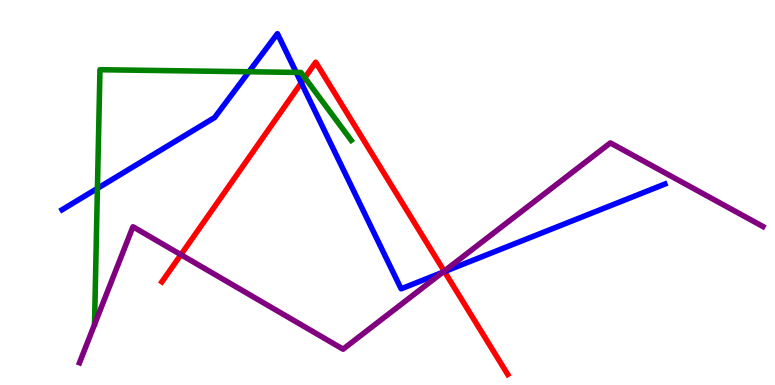[{'lines': ['blue', 'red'], 'intersections': [{'x': 3.89, 'y': 7.85}, {'x': 5.74, 'y': 2.95}]}, {'lines': ['green', 'red'], 'intersections': [{'x': 3.93, 'y': 7.98}]}, {'lines': ['purple', 'red'], 'intersections': [{'x': 2.33, 'y': 3.38}, {'x': 5.73, 'y': 2.96}]}, {'lines': ['blue', 'green'], 'intersections': [{'x': 1.26, 'y': 5.11}, {'x': 3.21, 'y': 8.14}, {'x': 3.82, 'y': 8.12}]}, {'lines': ['blue', 'purple'], 'intersections': [{'x': 5.71, 'y': 2.93}]}, {'lines': ['green', 'purple'], 'intersections': []}]